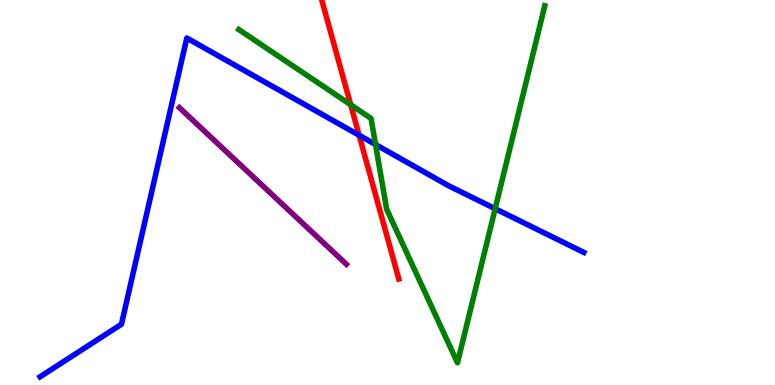[{'lines': ['blue', 'red'], 'intersections': [{'x': 4.63, 'y': 6.49}]}, {'lines': ['green', 'red'], 'intersections': [{'x': 4.52, 'y': 7.28}]}, {'lines': ['purple', 'red'], 'intersections': []}, {'lines': ['blue', 'green'], 'intersections': [{'x': 4.85, 'y': 6.25}, {'x': 6.39, 'y': 4.58}]}, {'lines': ['blue', 'purple'], 'intersections': []}, {'lines': ['green', 'purple'], 'intersections': []}]